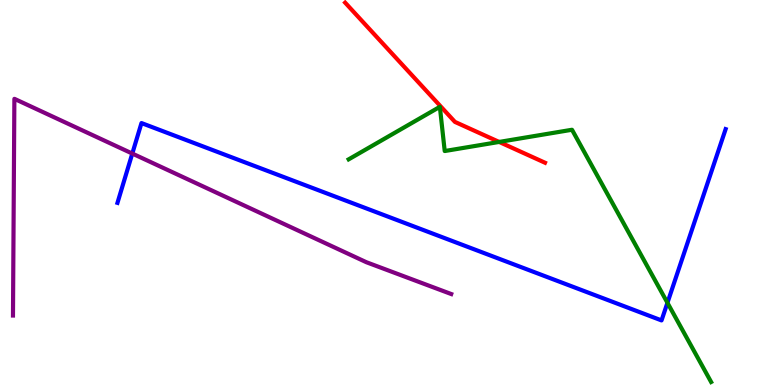[{'lines': ['blue', 'red'], 'intersections': []}, {'lines': ['green', 'red'], 'intersections': [{'x': 6.44, 'y': 6.31}]}, {'lines': ['purple', 'red'], 'intersections': []}, {'lines': ['blue', 'green'], 'intersections': [{'x': 8.61, 'y': 2.14}]}, {'lines': ['blue', 'purple'], 'intersections': [{'x': 1.71, 'y': 6.01}]}, {'lines': ['green', 'purple'], 'intersections': []}]